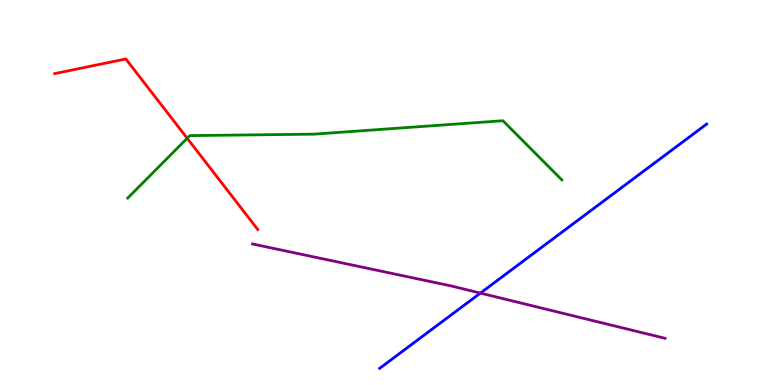[{'lines': ['blue', 'red'], 'intersections': []}, {'lines': ['green', 'red'], 'intersections': [{'x': 2.42, 'y': 6.41}]}, {'lines': ['purple', 'red'], 'intersections': []}, {'lines': ['blue', 'green'], 'intersections': []}, {'lines': ['blue', 'purple'], 'intersections': [{'x': 6.2, 'y': 2.39}]}, {'lines': ['green', 'purple'], 'intersections': []}]